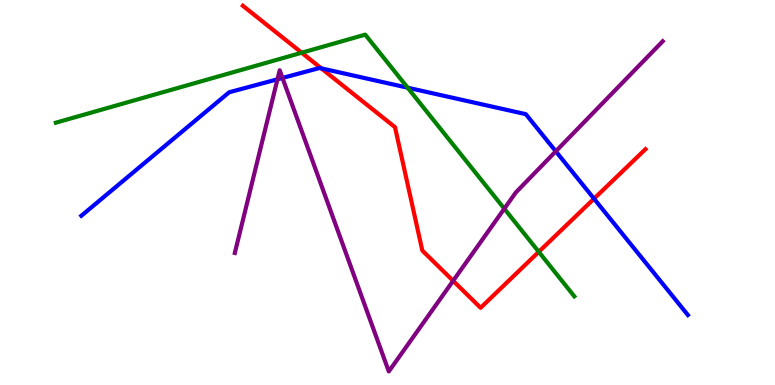[{'lines': ['blue', 'red'], 'intersections': [{'x': 4.15, 'y': 8.22}, {'x': 7.66, 'y': 4.84}]}, {'lines': ['green', 'red'], 'intersections': [{'x': 3.89, 'y': 8.63}, {'x': 6.95, 'y': 3.46}]}, {'lines': ['purple', 'red'], 'intersections': [{'x': 5.85, 'y': 2.71}]}, {'lines': ['blue', 'green'], 'intersections': [{'x': 5.26, 'y': 7.72}]}, {'lines': ['blue', 'purple'], 'intersections': [{'x': 3.58, 'y': 7.94}, {'x': 3.64, 'y': 7.98}, {'x': 7.17, 'y': 6.07}]}, {'lines': ['green', 'purple'], 'intersections': [{'x': 6.51, 'y': 4.58}]}]